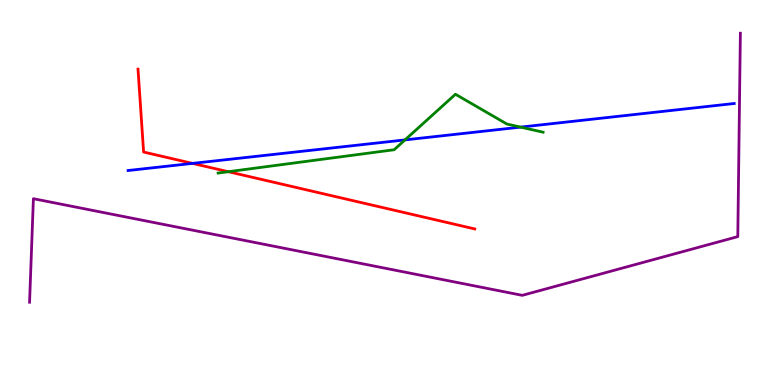[{'lines': ['blue', 'red'], 'intersections': [{'x': 2.48, 'y': 5.76}]}, {'lines': ['green', 'red'], 'intersections': [{'x': 2.95, 'y': 5.54}]}, {'lines': ['purple', 'red'], 'intersections': []}, {'lines': ['blue', 'green'], 'intersections': [{'x': 5.23, 'y': 6.37}, {'x': 6.72, 'y': 6.7}]}, {'lines': ['blue', 'purple'], 'intersections': []}, {'lines': ['green', 'purple'], 'intersections': []}]